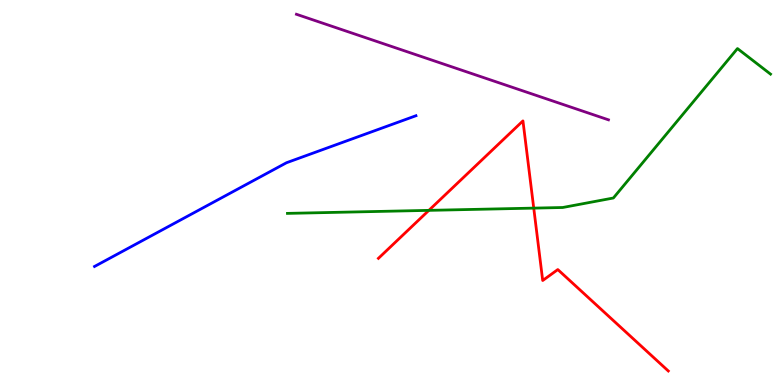[{'lines': ['blue', 'red'], 'intersections': []}, {'lines': ['green', 'red'], 'intersections': [{'x': 5.53, 'y': 4.54}, {'x': 6.89, 'y': 4.59}]}, {'lines': ['purple', 'red'], 'intersections': []}, {'lines': ['blue', 'green'], 'intersections': []}, {'lines': ['blue', 'purple'], 'intersections': []}, {'lines': ['green', 'purple'], 'intersections': []}]